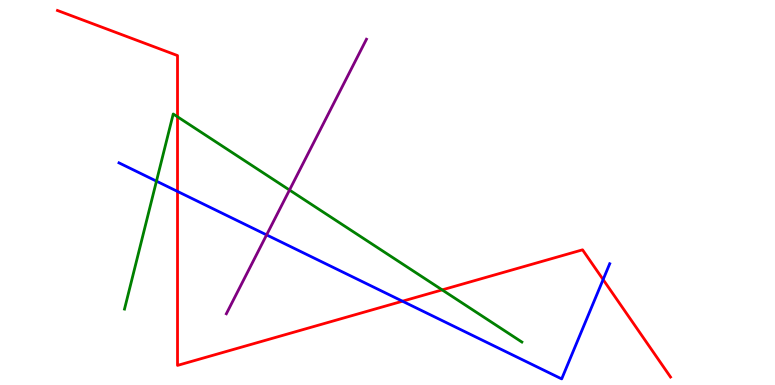[{'lines': ['blue', 'red'], 'intersections': [{'x': 2.29, 'y': 5.03}, {'x': 5.19, 'y': 2.18}, {'x': 7.78, 'y': 2.74}]}, {'lines': ['green', 'red'], 'intersections': [{'x': 2.29, 'y': 6.97}, {'x': 5.71, 'y': 2.47}]}, {'lines': ['purple', 'red'], 'intersections': []}, {'lines': ['blue', 'green'], 'intersections': [{'x': 2.02, 'y': 5.29}]}, {'lines': ['blue', 'purple'], 'intersections': [{'x': 3.44, 'y': 3.9}]}, {'lines': ['green', 'purple'], 'intersections': [{'x': 3.74, 'y': 5.06}]}]